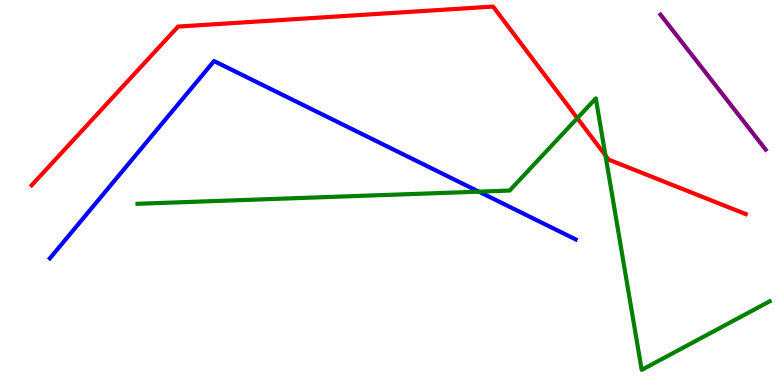[{'lines': ['blue', 'red'], 'intersections': []}, {'lines': ['green', 'red'], 'intersections': [{'x': 7.45, 'y': 6.93}, {'x': 7.81, 'y': 5.96}]}, {'lines': ['purple', 'red'], 'intersections': []}, {'lines': ['blue', 'green'], 'intersections': [{'x': 6.18, 'y': 5.02}]}, {'lines': ['blue', 'purple'], 'intersections': []}, {'lines': ['green', 'purple'], 'intersections': []}]